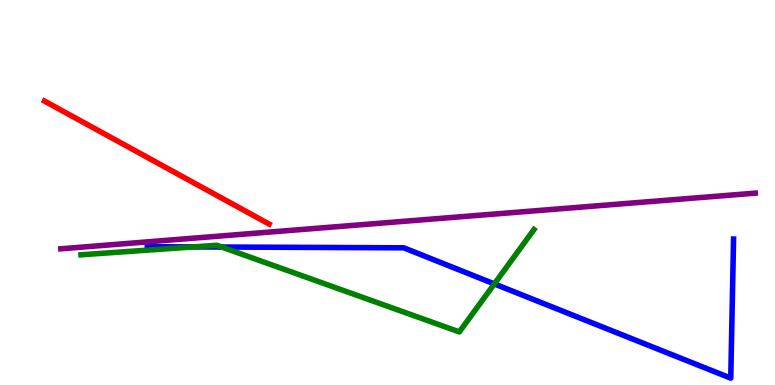[{'lines': ['blue', 'red'], 'intersections': []}, {'lines': ['green', 'red'], 'intersections': []}, {'lines': ['purple', 'red'], 'intersections': []}, {'lines': ['blue', 'green'], 'intersections': [{'x': 2.5, 'y': 3.59}, {'x': 2.86, 'y': 3.58}, {'x': 6.38, 'y': 2.63}]}, {'lines': ['blue', 'purple'], 'intersections': []}, {'lines': ['green', 'purple'], 'intersections': []}]